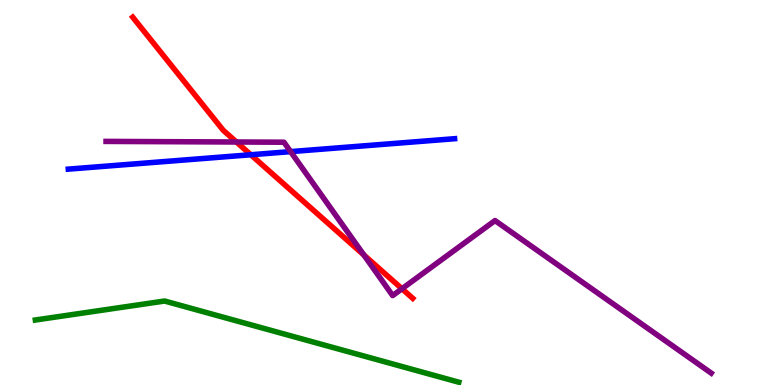[{'lines': ['blue', 'red'], 'intersections': [{'x': 3.24, 'y': 5.98}]}, {'lines': ['green', 'red'], 'intersections': []}, {'lines': ['purple', 'red'], 'intersections': [{'x': 3.05, 'y': 6.31}, {'x': 4.7, 'y': 3.38}, {'x': 5.19, 'y': 2.5}]}, {'lines': ['blue', 'green'], 'intersections': []}, {'lines': ['blue', 'purple'], 'intersections': [{'x': 3.75, 'y': 6.06}]}, {'lines': ['green', 'purple'], 'intersections': []}]